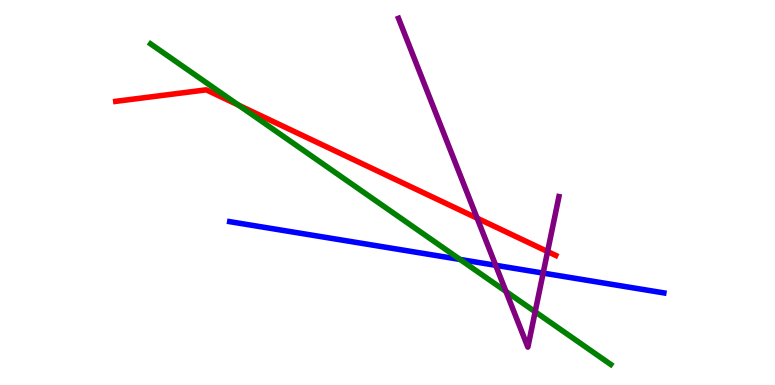[{'lines': ['blue', 'red'], 'intersections': []}, {'lines': ['green', 'red'], 'intersections': [{'x': 3.08, 'y': 7.27}]}, {'lines': ['purple', 'red'], 'intersections': [{'x': 6.16, 'y': 4.33}, {'x': 7.07, 'y': 3.47}]}, {'lines': ['blue', 'green'], 'intersections': [{'x': 5.94, 'y': 3.26}]}, {'lines': ['blue', 'purple'], 'intersections': [{'x': 6.4, 'y': 3.11}, {'x': 7.01, 'y': 2.91}]}, {'lines': ['green', 'purple'], 'intersections': [{'x': 6.53, 'y': 2.43}, {'x': 6.91, 'y': 1.9}]}]